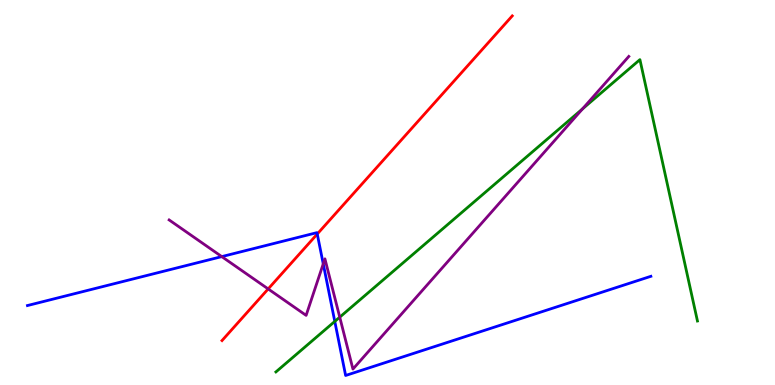[{'lines': ['blue', 'red'], 'intersections': [{'x': 4.09, 'y': 3.92}]}, {'lines': ['green', 'red'], 'intersections': []}, {'lines': ['purple', 'red'], 'intersections': [{'x': 3.46, 'y': 2.5}]}, {'lines': ['blue', 'green'], 'intersections': [{'x': 4.32, 'y': 1.65}]}, {'lines': ['blue', 'purple'], 'intersections': [{'x': 2.86, 'y': 3.33}, {'x': 4.17, 'y': 3.15}]}, {'lines': ['green', 'purple'], 'intersections': [{'x': 4.38, 'y': 1.76}, {'x': 7.52, 'y': 7.17}]}]